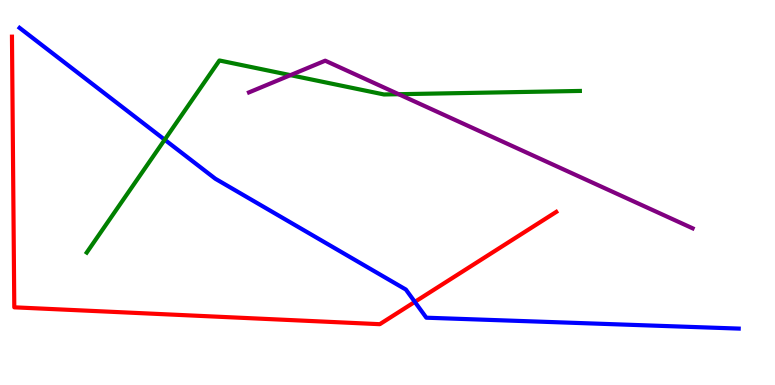[{'lines': ['blue', 'red'], 'intersections': [{'x': 5.35, 'y': 2.16}]}, {'lines': ['green', 'red'], 'intersections': []}, {'lines': ['purple', 'red'], 'intersections': []}, {'lines': ['blue', 'green'], 'intersections': [{'x': 2.13, 'y': 6.37}]}, {'lines': ['blue', 'purple'], 'intersections': []}, {'lines': ['green', 'purple'], 'intersections': [{'x': 3.75, 'y': 8.05}, {'x': 5.14, 'y': 7.55}]}]